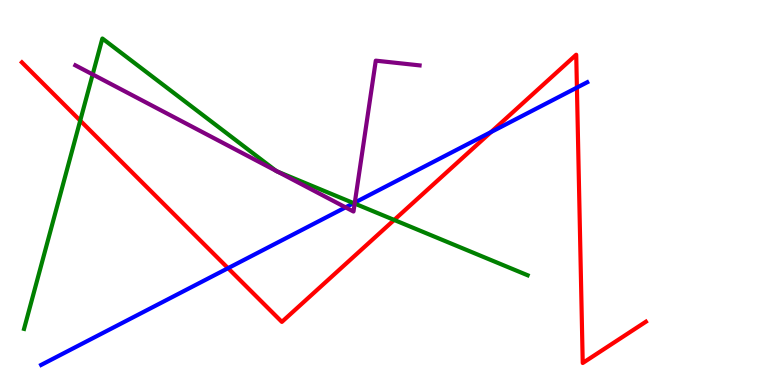[{'lines': ['blue', 'red'], 'intersections': [{'x': 2.94, 'y': 3.03}, {'x': 6.34, 'y': 6.57}, {'x': 7.44, 'y': 7.72}]}, {'lines': ['green', 'red'], 'intersections': [{'x': 1.04, 'y': 6.87}, {'x': 5.09, 'y': 4.29}]}, {'lines': ['purple', 'red'], 'intersections': []}, {'lines': ['blue', 'green'], 'intersections': [{'x': 4.56, 'y': 4.72}]}, {'lines': ['blue', 'purple'], 'intersections': [{'x': 4.46, 'y': 4.61}, {'x': 4.58, 'y': 4.74}]}, {'lines': ['green', 'purple'], 'intersections': [{'x': 1.2, 'y': 8.07}, {'x': 3.56, 'y': 5.57}, {'x': 3.58, 'y': 5.54}, {'x': 4.58, 'y': 4.71}]}]